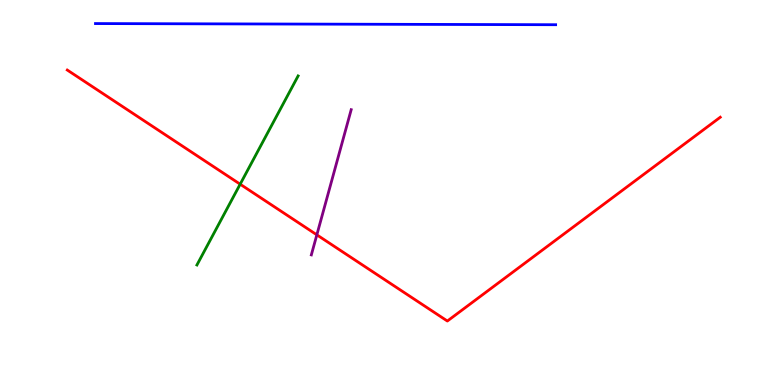[{'lines': ['blue', 'red'], 'intersections': []}, {'lines': ['green', 'red'], 'intersections': [{'x': 3.1, 'y': 5.22}]}, {'lines': ['purple', 'red'], 'intersections': [{'x': 4.09, 'y': 3.9}]}, {'lines': ['blue', 'green'], 'intersections': []}, {'lines': ['blue', 'purple'], 'intersections': []}, {'lines': ['green', 'purple'], 'intersections': []}]